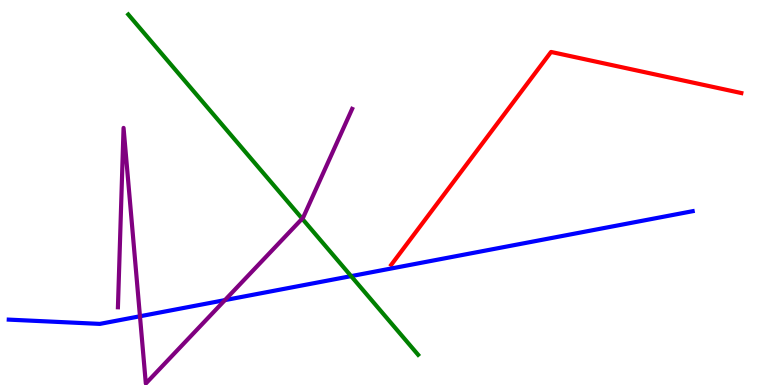[{'lines': ['blue', 'red'], 'intersections': []}, {'lines': ['green', 'red'], 'intersections': []}, {'lines': ['purple', 'red'], 'intersections': []}, {'lines': ['blue', 'green'], 'intersections': [{'x': 4.53, 'y': 2.83}]}, {'lines': ['blue', 'purple'], 'intersections': [{'x': 1.81, 'y': 1.79}, {'x': 2.9, 'y': 2.2}]}, {'lines': ['green', 'purple'], 'intersections': [{'x': 3.9, 'y': 4.32}]}]